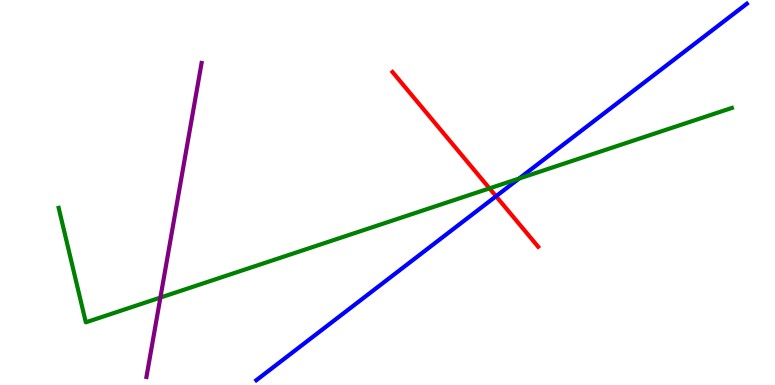[{'lines': ['blue', 'red'], 'intersections': [{'x': 6.4, 'y': 4.9}]}, {'lines': ['green', 'red'], 'intersections': [{'x': 6.32, 'y': 5.11}]}, {'lines': ['purple', 'red'], 'intersections': []}, {'lines': ['blue', 'green'], 'intersections': [{'x': 6.7, 'y': 5.36}]}, {'lines': ['blue', 'purple'], 'intersections': []}, {'lines': ['green', 'purple'], 'intersections': [{'x': 2.07, 'y': 2.27}]}]